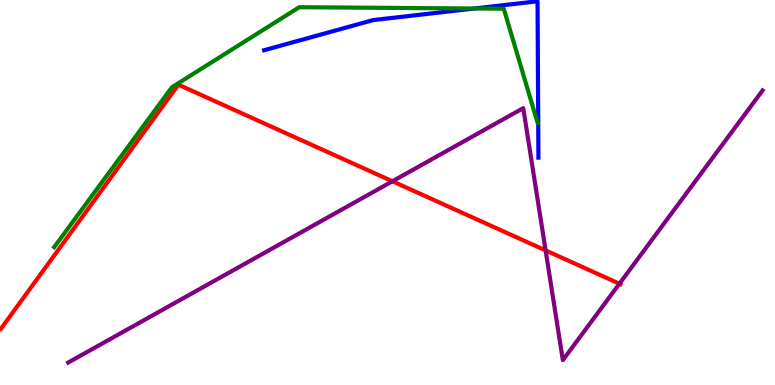[{'lines': ['blue', 'red'], 'intersections': []}, {'lines': ['green', 'red'], 'intersections': []}, {'lines': ['purple', 'red'], 'intersections': [{'x': 5.06, 'y': 5.29}, {'x': 7.04, 'y': 3.5}, {'x': 7.99, 'y': 2.63}]}, {'lines': ['blue', 'green'], 'intersections': [{'x': 6.12, 'y': 9.78}]}, {'lines': ['blue', 'purple'], 'intersections': []}, {'lines': ['green', 'purple'], 'intersections': []}]